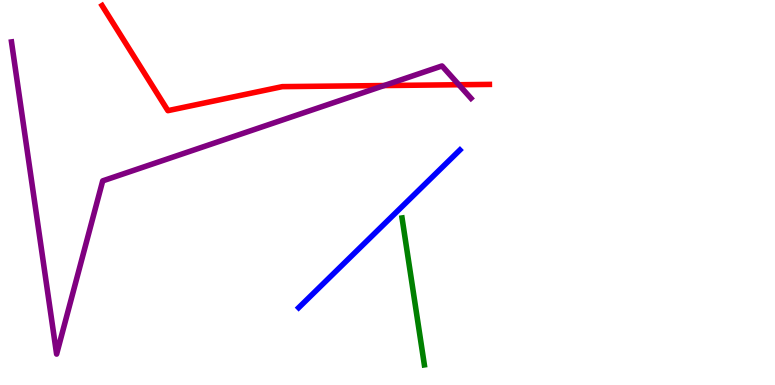[{'lines': ['blue', 'red'], 'intersections': []}, {'lines': ['green', 'red'], 'intersections': []}, {'lines': ['purple', 'red'], 'intersections': [{'x': 4.96, 'y': 7.78}, {'x': 5.92, 'y': 7.8}]}, {'lines': ['blue', 'green'], 'intersections': []}, {'lines': ['blue', 'purple'], 'intersections': []}, {'lines': ['green', 'purple'], 'intersections': []}]